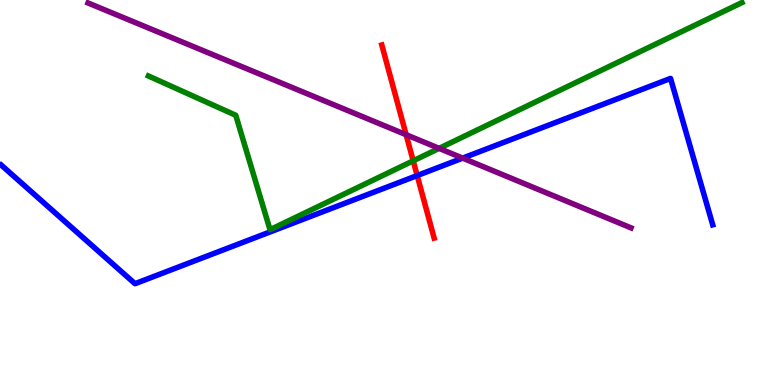[{'lines': ['blue', 'red'], 'intersections': [{'x': 5.38, 'y': 5.44}]}, {'lines': ['green', 'red'], 'intersections': [{'x': 5.33, 'y': 5.82}]}, {'lines': ['purple', 'red'], 'intersections': [{'x': 5.24, 'y': 6.5}]}, {'lines': ['blue', 'green'], 'intersections': []}, {'lines': ['blue', 'purple'], 'intersections': [{'x': 5.97, 'y': 5.89}]}, {'lines': ['green', 'purple'], 'intersections': [{'x': 5.67, 'y': 6.15}]}]